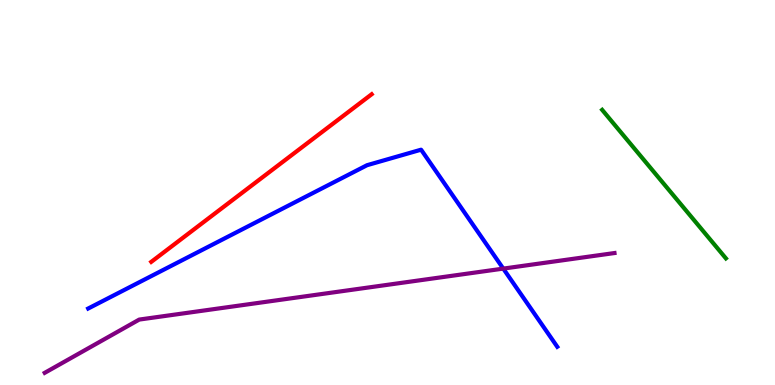[{'lines': ['blue', 'red'], 'intersections': []}, {'lines': ['green', 'red'], 'intersections': []}, {'lines': ['purple', 'red'], 'intersections': []}, {'lines': ['blue', 'green'], 'intersections': []}, {'lines': ['blue', 'purple'], 'intersections': [{'x': 6.49, 'y': 3.02}]}, {'lines': ['green', 'purple'], 'intersections': []}]